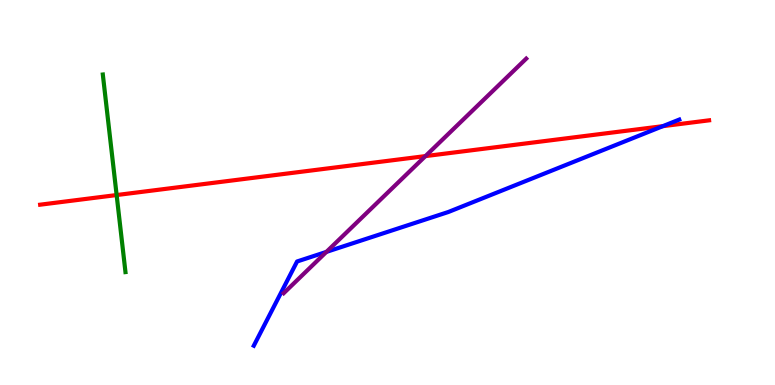[{'lines': ['blue', 'red'], 'intersections': [{'x': 8.55, 'y': 6.72}]}, {'lines': ['green', 'red'], 'intersections': [{'x': 1.5, 'y': 4.93}]}, {'lines': ['purple', 'red'], 'intersections': [{'x': 5.49, 'y': 5.95}]}, {'lines': ['blue', 'green'], 'intersections': []}, {'lines': ['blue', 'purple'], 'intersections': [{'x': 4.21, 'y': 3.46}]}, {'lines': ['green', 'purple'], 'intersections': []}]